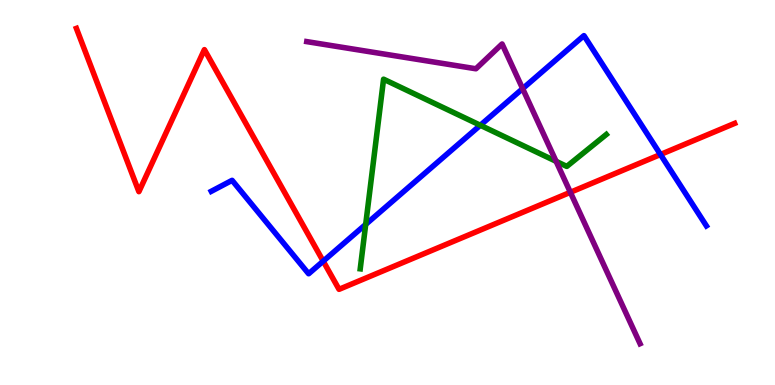[{'lines': ['blue', 'red'], 'intersections': [{'x': 4.17, 'y': 3.22}, {'x': 8.52, 'y': 5.99}]}, {'lines': ['green', 'red'], 'intersections': []}, {'lines': ['purple', 'red'], 'intersections': [{'x': 7.36, 'y': 5.01}]}, {'lines': ['blue', 'green'], 'intersections': [{'x': 4.72, 'y': 4.17}, {'x': 6.2, 'y': 6.75}]}, {'lines': ['blue', 'purple'], 'intersections': [{'x': 6.74, 'y': 7.7}]}, {'lines': ['green', 'purple'], 'intersections': [{'x': 7.18, 'y': 5.81}]}]